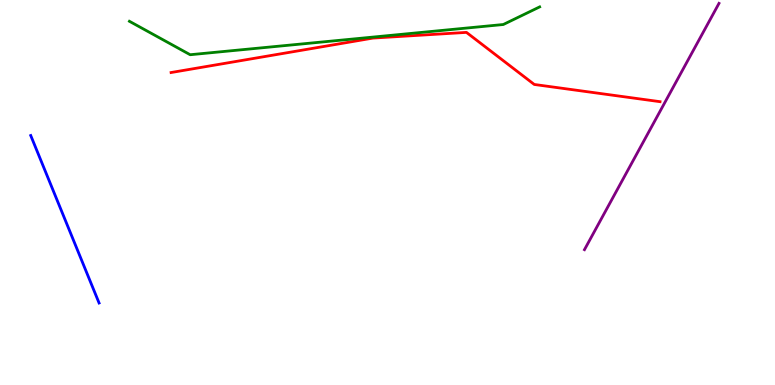[{'lines': ['blue', 'red'], 'intersections': []}, {'lines': ['green', 'red'], 'intersections': []}, {'lines': ['purple', 'red'], 'intersections': []}, {'lines': ['blue', 'green'], 'intersections': []}, {'lines': ['blue', 'purple'], 'intersections': []}, {'lines': ['green', 'purple'], 'intersections': []}]